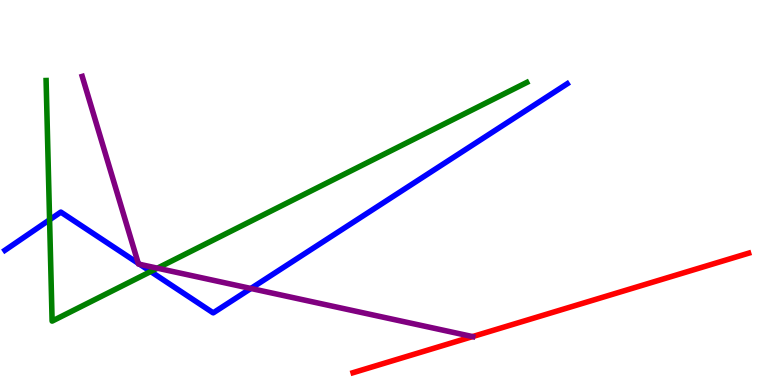[{'lines': ['blue', 'red'], 'intersections': []}, {'lines': ['green', 'red'], 'intersections': []}, {'lines': ['purple', 'red'], 'intersections': [{'x': 6.1, 'y': 1.26}]}, {'lines': ['blue', 'green'], 'intersections': [{'x': 0.64, 'y': 4.29}, {'x': 1.94, 'y': 2.95}]}, {'lines': ['blue', 'purple'], 'intersections': [{'x': 1.78, 'y': 3.16}, {'x': 1.8, 'y': 3.13}, {'x': 3.24, 'y': 2.51}]}, {'lines': ['green', 'purple'], 'intersections': [{'x': 2.03, 'y': 3.03}]}]